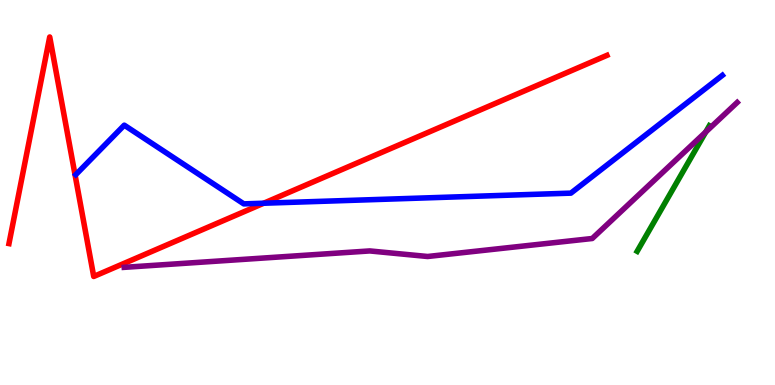[{'lines': ['blue', 'red'], 'intersections': [{'x': 3.4, 'y': 4.72}]}, {'lines': ['green', 'red'], 'intersections': []}, {'lines': ['purple', 'red'], 'intersections': []}, {'lines': ['blue', 'green'], 'intersections': []}, {'lines': ['blue', 'purple'], 'intersections': []}, {'lines': ['green', 'purple'], 'intersections': [{'x': 9.11, 'y': 6.57}]}]